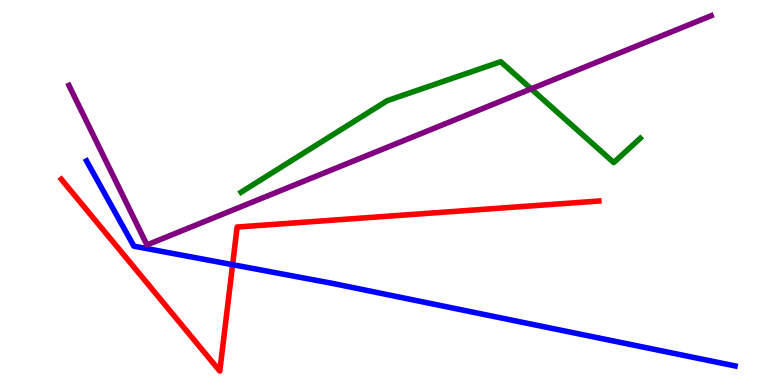[{'lines': ['blue', 'red'], 'intersections': [{'x': 3.0, 'y': 3.13}]}, {'lines': ['green', 'red'], 'intersections': []}, {'lines': ['purple', 'red'], 'intersections': []}, {'lines': ['blue', 'green'], 'intersections': []}, {'lines': ['blue', 'purple'], 'intersections': []}, {'lines': ['green', 'purple'], 'intersections': [{'x': 6.85, 'y': 7.69}]}]